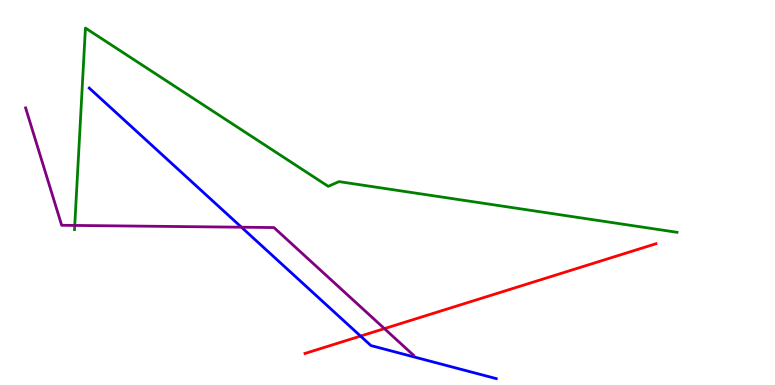[{'lines': ['blue', 'red'], 'intersections': [{'x': 4.65, 'y': 1.27}]}, {'lines': ['green', 'red'], 'intersections': []}, {'lines': ['purple', 'red'], 'intersections': [{'x': 4.96, 'y': 1.46}]}, {'lines': ['blue', 'green'], 'intersections': []}, {'lines': ['blue', 'purple'], 'intersections': [{'x': 3.12, 'y': 4.1}]}, {'lines': ['green', 'purple'], 'intersections': [{'x': 0.964, 'y': 4.14}]}]